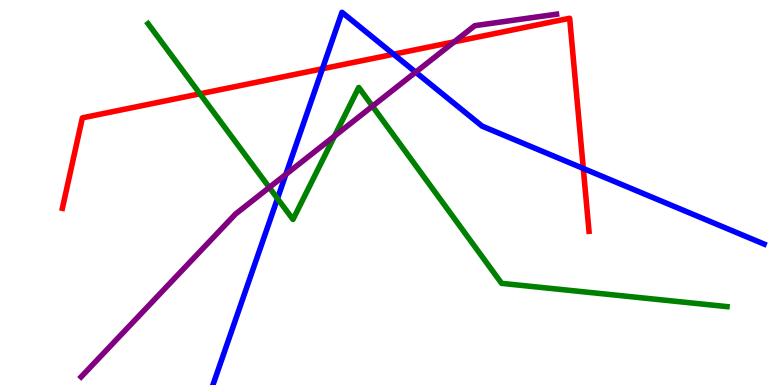[{'lines': ['blue', 'red'], 'intersections': [{'x': 4.16, 'y': 8.21}, {'x': 5.08, 'y': 8.59}, {'x': 7.53, 'y': 5.62}]}, {'lines': ['green', 'red'], 'intersections': [{'x': 2.58, 'y': 7.56}]}, {'lines': ['purple', 'red'], 'intersections': [{'x': 5.86, 'y': 8.91}]}, {'lines': ['blue', 'green'], 'intersections': [{'x': 3.58, 'y': 4.84}]}, {'lines': ['blue', 'purple'], 'intersections': [{'x': 3.69, 'y': 5.47}, {'x': 5.36, 'y': 8.13}]}, {'lines': ['green', 'purple'], 'intersections': [{'x': 3.47, 'y': 5.13}, {'x': 4.32, 'y': 6.47}, {'x': 4.81, 'y': 7.24}]}]